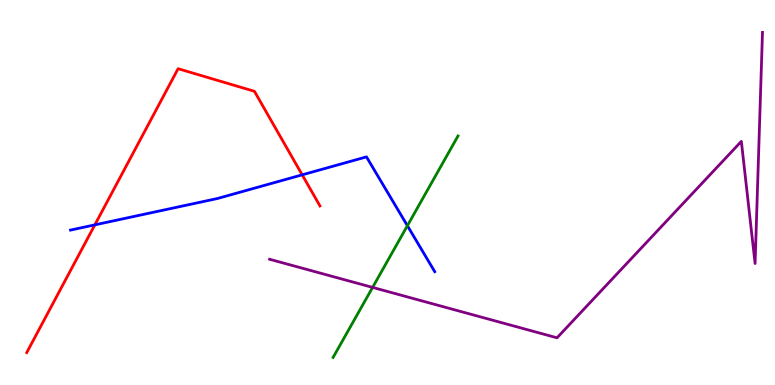[{'lines': ['blue', 'red'], 'intersections': [{'x': 1.22, 'y': 4.16}, {'x': 3.9, 'y': 5.46}]}, {'lines': ['green', 'red'], 'intersections': []}, {'lines': ['purple', 'red'], 'intersections': []}, {'lines': ['blue', 'green'], 'intersections': [{'x': 5.26, 'y': 4.14}]}, {'lines': ['blue', 'purple'], 'intersections': []}, {'lines': ['green', 'purple'], 'intersections': [{'x': 4.81, 'y': 2.53}]}]